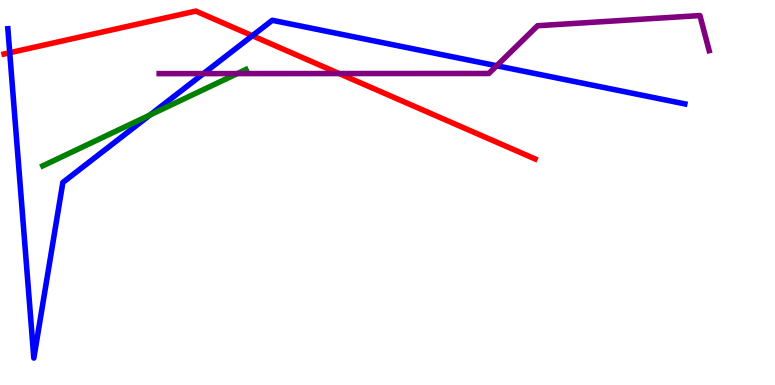[{'lines': ['blue', 'red'], 'intersections': [{'x': 0.126, 'y': 8.63}, {'x': 3.26, 'y': 9.07}]}, {'lines': ['green', 'red'], 'intersections': []}, {'lines': ['purple', 'red'], 'intersections': [{'x': 4.38, 'y': 8.09}]}, {'lines': ['blue', 'green'], 'intersections': [{'x': 1.94, 'y': 7.01}]}, {'lines': ['blue', 'purple'], 'intersections': [{'x': 2.63, 'y': 8.09}, {'x': 6.41, 'y': 8.29}]}, {'lines': ['green', 'purple'], 'intersections': [{'x': 3.06, 'y': 8.09}]}]